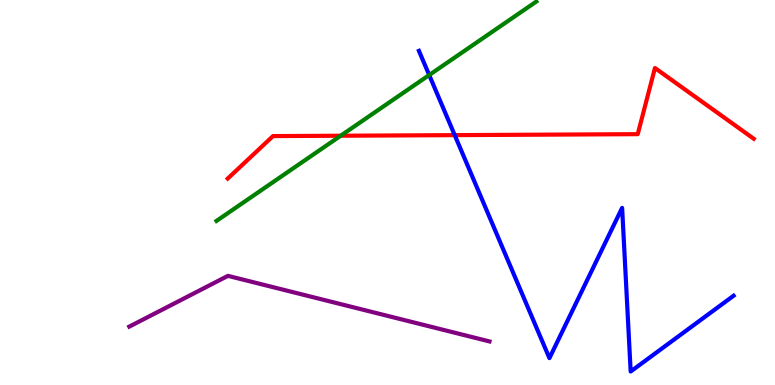[{'lines': ['blue', 'red'], 'intersections': [{'x': 5.87, 'y': 6.49}]}, {'lines': ['green', 'red'], 'intersections': [{'x': 4.4, 'y': 6.47}]}, {'lines': ['purple', 'red'], 'intersections': []}, {'lines': ['blue', 'green'], 'intersections': [{'x': 5.54, 'y': 8.05}]}, {'lines': ['blue', 'purple'], 'intersections': []}, {'lines': ['green', 'purple'], 'intersections': []}]